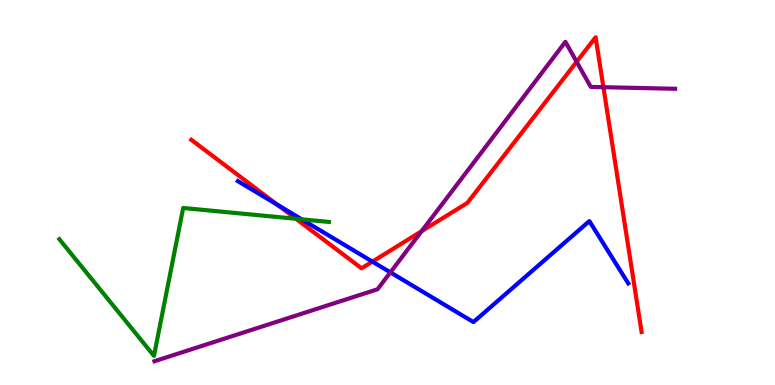[{'lines': ['blue', 'red'], 'intersections': [{'x': 3.58, 'y': 4.68}, {'x': 4.81, 'y': 3.2}]}, {'lines': ['green', 'red'], 'intersections': [{'x': 3.82, 'y': 4.32}]}, {'lines': ['purple', 'red'], 'intersections': [{'x': 5.44, 'y': 4.0}, {'x': 7.44, 'y': 8.4}, {'x': 7.79, 'y': 7.74}]}, {'lines': ['blue', 'green'], 'intersections': [{'x': 3.89, 'y': 4.3}]}, {'lines': ['blue', 'purple'], 'intersections': [{'x': 5.04, 'y': 2.93}]}, {'lines': ['green', 'purple'], 'intersections': []}]